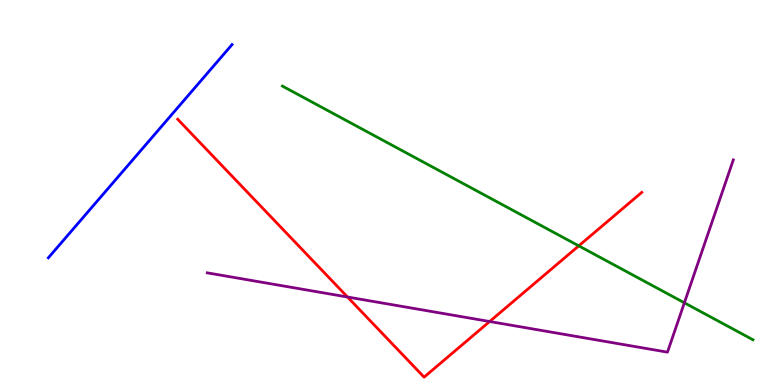[{'lines': ['blue', 'red'], 'intersections': []}, {'lines': ['green', 'red'], 'intersections': [{'x': 7.47, 'y': 3.61}]}, {'lines': ['purple', 'red'], 'intersections': [{'x': 4.48, 'y': 2.29}, {'x': 6.32, 'y': 1.65}]}, {'lines': ['blue', 'green'], 'intersections': []}, {'lines': ['blue', 'purple'], 'intersections': []}, {'lines': ['green', 'purple'], 'intersections': [{'x': 8.83, 'y': 2.14}]}]